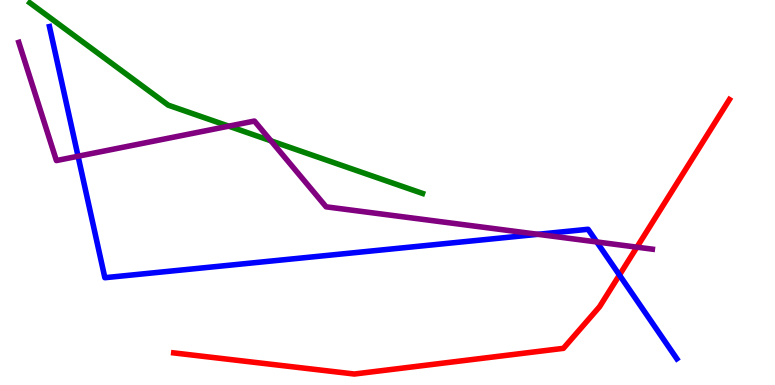[{'lines': ['blue', 'red'], 'intersections': [{'x': 7.99, 'y': 2.86}]}, {'lines': ['green', 'red'], 'intersections': []}, {'lines': ['purple', 'red'], 'intersections': [{'x': 8.22, 'y': 3.58}]}, {'lines': ['blue', 'green'], 'intersections': []}, {'lines': ['blue', 'purple'], 'intersections': [{'x': 1.01, 'y': 5.94}, {'x': 6.94, 'y': 3.91}, {'x': 7.7, 'y': 3.72}]}, {'lines': ['green', 'purple'], 'intersections': [{'x': 2.95, 'y': 6.72}, {'x': 3.5, 'y': 6.34}]}]